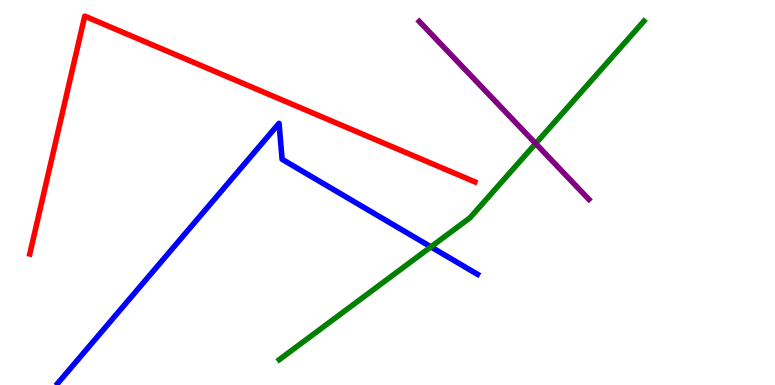[{'lines': ['blue', 'red'], 'intersections': []}, {'lines': ['green', 'red'], 'intersections': []}, {'lines': ['purple', 'red'], 'intersections': []}, {'lines': ['blue', 'green'], 'intersections': [{'x': 5.56, 'y': 3.59}]}, {'lines': ['blue', 'purple'], 'intersections': []}, {'lines': ['green', 'purple'], 'intersections': [{'x': 6.91, 'y': 6.27}]}]